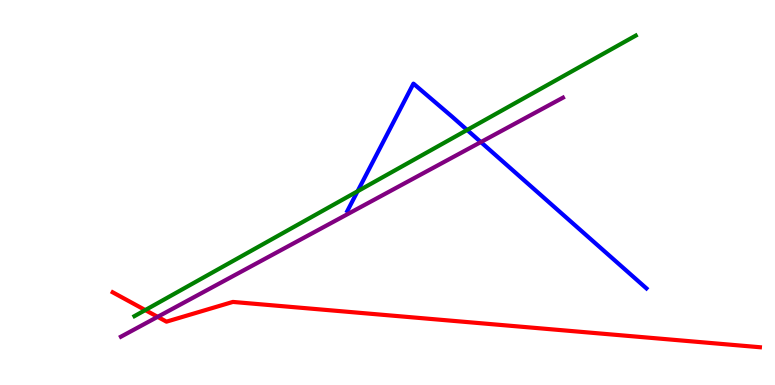[{'lines': ['blue', 'red'], 'intersections': []}, {'lines': ['green', 'red'], 'intersections': [{'x': 1.87, 'y': 1.95}]}, {'lines': ['purple', 'red'], 'intersections': [{'x': 2.03, 'y': 1.77}]}, {'lines': ['blue', 'green'], 'intersections': [{'x': 4.61, 'y': 5.03}, {'x': 6.03, 'y': 6.62}]}, {'lines': ['blue', 'purple'], 'intersections': [{'x': 6.2, 'y': 6.31}]}, {'lines': ['green', 'purple'], 'intersections': []}]